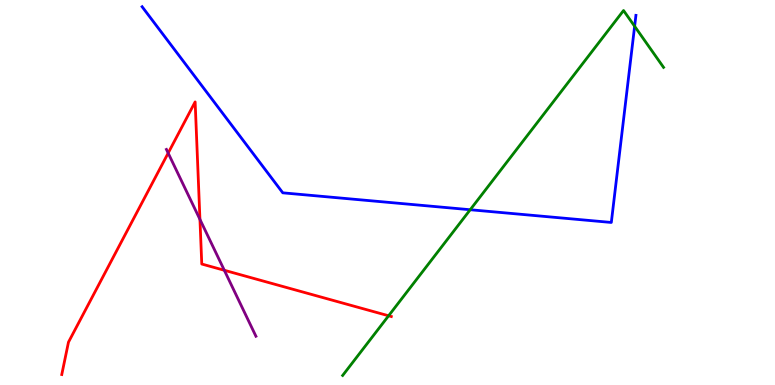[{'lines': ['blue', 'red'], 'intersections': []}, {'lines': ['green', 'red'], 'intersections': [{'x': 5.01, 'y': 1.8}]}, {'lines': ['purple', 'red'], 'intersections': [{'x': 2.17, 'y': 6.02}, {'x': 2.58, 'y': 4.3}, {'x': 2.89, 'y': 2.98}]}, {'lines': ['blue', 'green'], 'intersections': [{'x': 6.07, 'y': 4.55}, {'x': 8.19, 'y': 9.32}]}, {'lines': ['blue', 'purple'], 'intersections': []}, {'lines': ['green', 'purple'], 'intersections': []}]